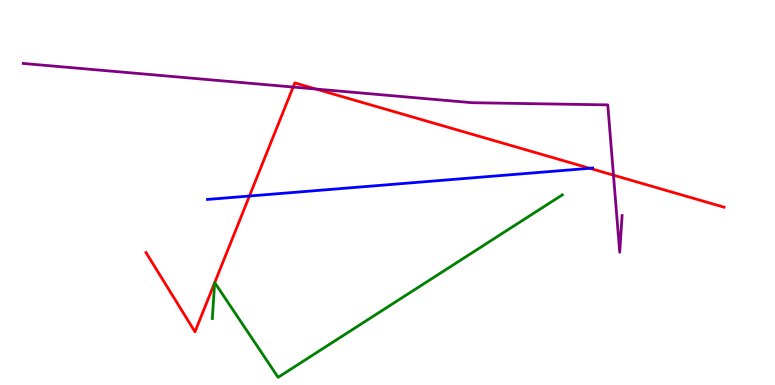[{'lines': ['blue', 'red'], 'intersections': [{'x': 3.22, 'y': 4.91}, {'x': 7.61, 'y': 5.63}]}, {'lines': ['green', 'red'], 'intersections': [{'x': 2.77, 'y': 2.66}, {'x': 2.77, 'y': 2.66}]}, {'lines': ['purple', 'red'], 'intersections': [{'x': 3.78, 'y': 7.74}, {'x': 4.08, 'y': 7.69}, {'x': 7.92, 'y': 5.45}]}, {'lines': ['blue', 'green'], 'intersections': []}, {'lines': ['blue', 'purple'], 'intersections': []}, {'lines': ['green', 'purple'], 'intersections': []}]